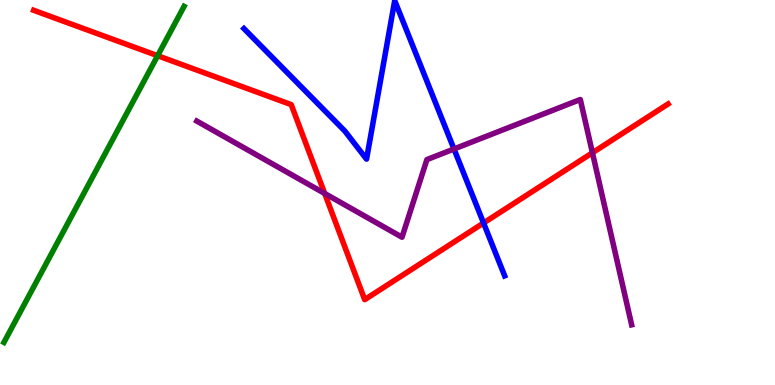[{'lines': ['blue', 'red'], 'intersections': [{'x': 6.24, 'y': 4.21}]}, {'lines': ['green', 'red'], 'intersections': [{'x': 2.03, 'y': 8.55}]}, {'lines': ['purple', 'red'], 'intersections': [{'x': 4.19, 'y': 4.98}, {'x': 7.64, 'y': 6.03}]}, {'lines': ['blue', 'green'], 'intersections': []}, {'lines': ['blue', 'purple'], 'intersections': [{'x': 5.86, 'y': 6.13}]}, {'lines': ['green', 'purple'], 'intersections': []}]